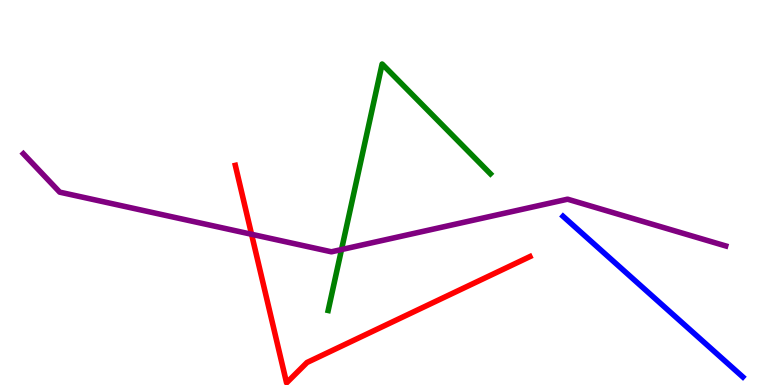[{'lines': ['blue', 'red'], 'intersections': []}, {'lines': ['green', 'red'], 'intersections': []}, {'lines': ['purple', 'red'], 'intersections': [{'x': 3.25, 'y': 3.91}]}, {'lines': ['blue', 'green'], 'intersections': []}, {'lines': ['blue', 'purple'], 'intersections': []}, {'lines': ['green', 'purple'], 'intersections': [{'x': 4.41, 'y': 3.52}]}]